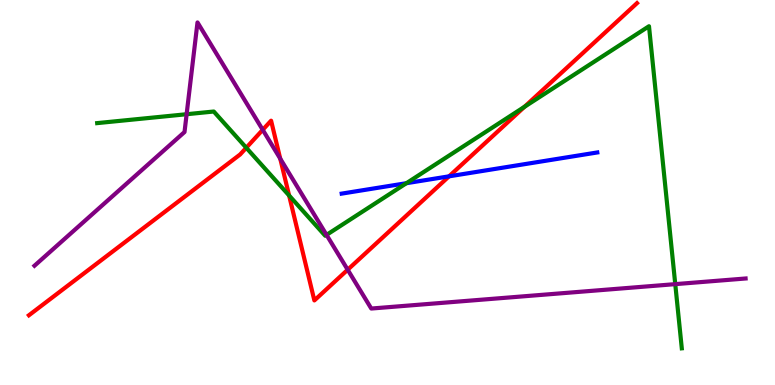[{'lines': ['blue', 'red'], 'intersections': [{'x': 5.79, 'y': 5.42}]}, {'lines': ['green', 'red'], 'intersections': [{'x': 3.18, 'y': 6.16}, {'x': 3.73, 'y': 4.92}, {'x': 6.77, 'y': 7.23}]}, {'lines': ['purple', 'red'], 'intersections': [{'x': 3.39, 'y': 6.63}, {'x': 3.62, 'y': 5.88}, {'x': 4.49, 'y': 2.99}]}, {'lines': ['blue', 'green'], 'intersections': [{'x': 5.24, 'y': 5.24}]}, {'lines': ['blue', 'purple'], 'intersections': []}, {'lines': ['green', 'purple'], 'intersections': [{'x': 2.41, 'y': 7.03}, {'x': 4.21, 'y': 3.9}, {'x': 8.71, 'y': 2.62}]}]